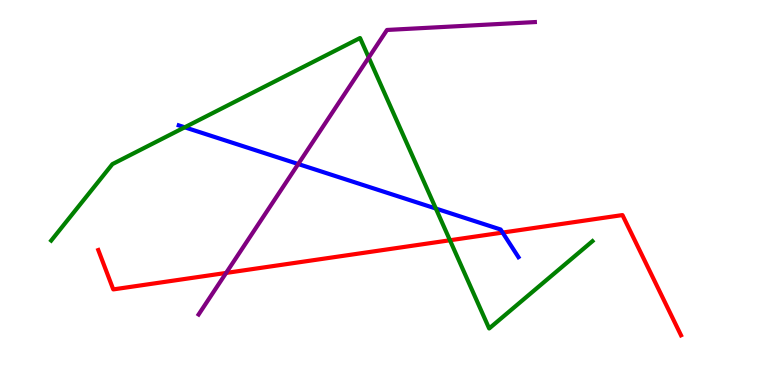[{'lines': ['blue', 'red'], 'intersections': [{'x': 6.49, 'y': 3.96}]}, {'lines': ['green', 'red'], 'intersections': [{'x': 5.81, 'y': 3.76}]}, {'lines': ['purple', 'red'], 'intersections': [{'x': 2.92, 'y': 2.91}]}, {'lines': ['blue', 'green'], 'intersections': [{'x': 2.38, 'y': 6.69}, {'x': 5.62, 'y': 4.58}]}, {'lines': ['blue', 'purple'], 'intersections': [{'x': 3.85, 'y': 5.74}]}, {'lines': ['green', 'purple'], 'intersections': [{'x': 4.76, 'y': 8.51}]}]